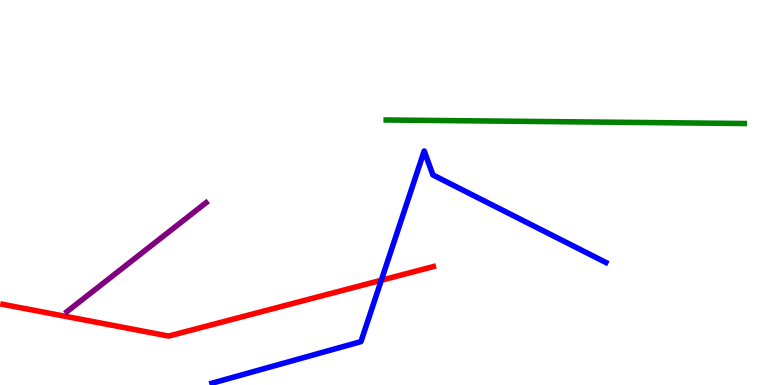[{'lines': ['blue', 'red'], 'intersections': [{'x': 4.92, 'y': 2.72}]}, {'lines': ['green', 'red'], 'intersections': []}, {'lines': ['purple', 'red'], 'intersections': []}, {'lines': ['blue', 'green'], 'intersections': []}, {'lines': ['blue', 'purple'], 'intersections': []}, {'lines': ['green', 'purple'], 'intersections': []}]